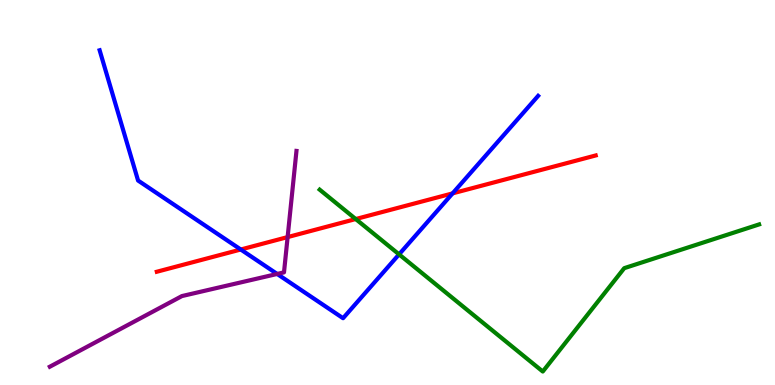[{'lines': ['blue', 'red'], 'intersections': [{'x': 3.11, 'y': 3.52}, {'x': 5.84, 'y': 4.98}]}, {'lines': ['green', 'red'], 'intersections': [{'x': 4.59, 'y': 4.31}]}, {'lines': ['purple', 'red'], 'intersections': [{'x': 3.71, 'y': 3.84}]}, {'lines': ['blue', 'green'], 'intersections': [{'x': 5.15, 'y': 3.39}]}, {'lines': ['blue', 'purple'], 'intersections': [{'x': 3.58, 'y': 2.88}]}, {'lines': ['green', 'purple'], 'intersections': []}]